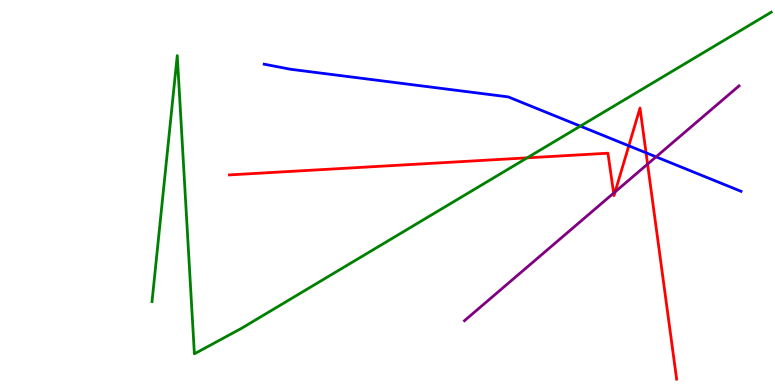[{'lines': ['blue', 'red'], 'intersections': [{'x': 8.11, 'y': 6.21}, {'x': 8.34, 'y': 6.03}]}, {'lines': ['green', 'red'], 'intersections': [{'x': 6.8, 'y': 5.9}]}, {'lines': ['purple', 'red'], 'intersections': [{'x': 7.92, 'y': 4.98}, {'x': 7.94, 'y': 5.02}, {'x': 8.36, 'y': 5.74}]}, {'lines': ['blue', 'green'], 'intersections': [{'x': 7.49, 'y': 6.72}]}, {'lines': ['blue', 'purple'], 'intersections': [{'x': 8.47, 'y': 5.93}]}, {'lines': ['green', 'purple'], 'intersections': []}]